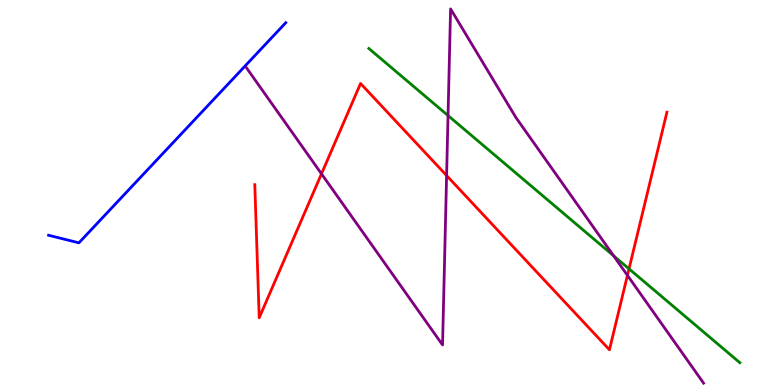[{'lines': ['blue', 'red'], 'intersections': []}, {'lines': ['green', 'red'], 'intersections': [{'x': 8.12, 'y': 3.02}]}, {'lines': ['purple', 'red'], 'intersections': [{'x': 4.15, 'y': 5.49}, {'x': 5.76, 'y': 5.44}, {'x': 8.1, 'y': 2.85}]}, {'lines': ['blue', 'green'], 'intersections': []}, {'lines': ['blue', 'purple'], 'intersections': []}, {'lines': ['green', 'purple'], 'intersections': [{'x': 5.78, 'y': 7.0}, {'x': 7.92, 'y': 3.36}]}]